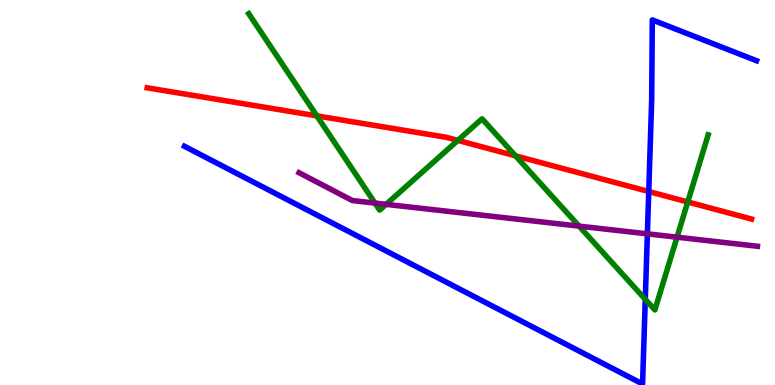[{'lines': ['blue', 'red'], 'intersections': [{'x': 8.37, 'y': 5.03}]}, {'lines': ['green', 'red'], 'intersections': [{'x': 4.09, 'y': 6.99}, {'x': 5.91, 'y': 6.35}, {'x': 6.65, 'y': 5.95}, {'x': 8.87, 'y': 4.75}]}, {'lines': ['purple', 'red'], 'intersections': []}, {'lines': ['blue', 'green'], 'intersections': [{'x': 8.33, 'y': 2.23}]}, {'lines': ['blue', 'purple'], 'intersections': [{'x': 8.35, 'y': 3.93}]}, {'lines': ['green', 'purple'], 'intersections': [{'x': 4.84, 'y': 4.72}, {'x': 4.98, 'y': 4.69}, {'x': 7.47, 'y': 4.13}, {'x': 8.74, 'y': 3.84}]}]